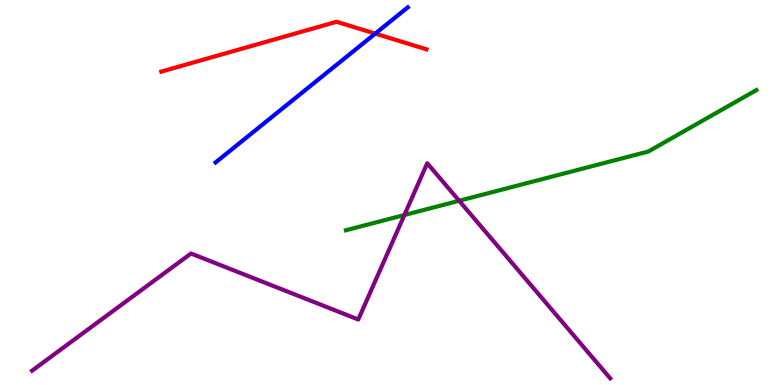[{'lines': ['blue', 'red'], 'intersections': [{'x': 4.84, 'y': 9.13}]}, {'lines': ['green', 'red'], 'intersections': []}, {'lines': ['purple', 'red'], 'intersections': []}, {'lines': ['blue', 'green'], 'intersections': []}, {'lines': ['blue', 'purple'], 'intersections': []}, {'lines': ['green', 'purple'], 'intersections': [{'x': 5.22, 'y': 4.41}, {'x': 5.92, 'y': 4.79}]}]